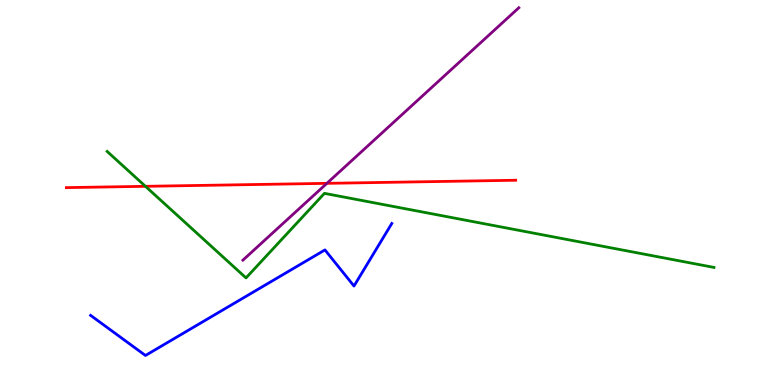[{'lines': ['blue', 'red'], 'intersections': []}, {'lines': ['green', 'red'], 'intersections': [{'x': 1.88, 'y': 5.16}]}, {'lines': ['purple', 'red'], 'intersections': [{'x': 4.22, 'y': 5.24}]}, {'lines': ['blue', 'green'], 'intersections': []}, {'lines': ['blue', 'purple'], 'intersections': []}, {'lines': ['green', 'purple'], 'intersections': []}]